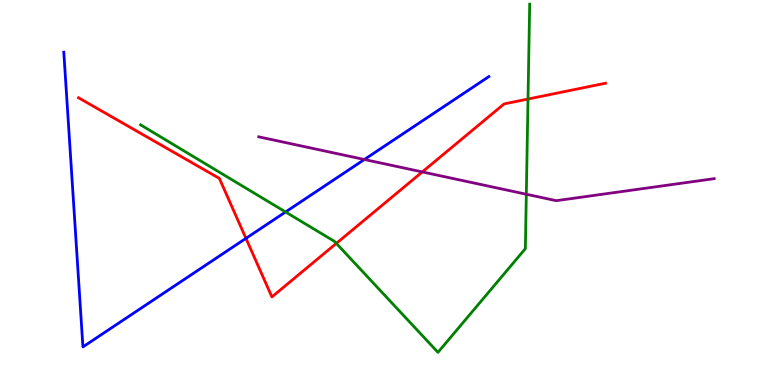[{'lines': ['blue', 'red'], 'intersections': [{'x': 3.17, 'y': 3.81}]}, {'lines': ['green', 'red'], 'intersections': [{'x': 4.34, 'y': 3.68}, {'x': 6.81, 'y': 7.43}]}, {'lines': ['purple', 'red'], 'intersections': [{'x': 5.45, 'y': 5.53}]}, {'lines': ['blue', 'green'], 'intersections': [{'x': 3.68, 'y': 4.49}]}, {'lines': ['blue', 'purple'], 'intersections': [{'x': 4.7, 'y': 5.86}]}, {'lines': ['green', 'purple'], 'intersections': [{'x': 6.79, 'y': 4.95}]}]